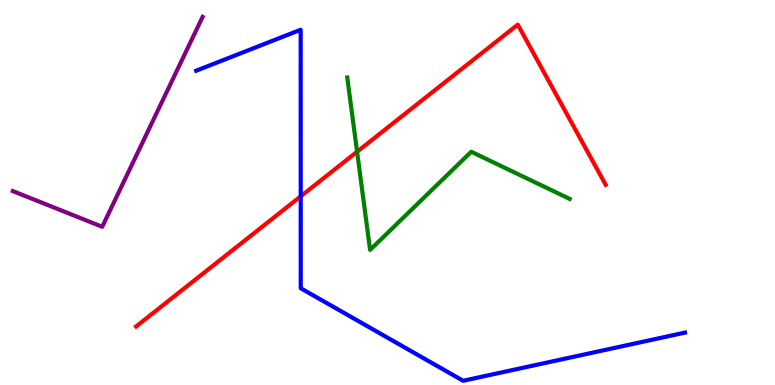[{'lines': ['blue', 'red'], 'intersections': [{'x': 3.88, 'y': 4.9}]}, {'lines': ['green', 'red'], 'intersections': [{'x': 4.61, 'y': 6.06}]}, {'lines': ['purple', 'red'], 'intersections': []}, {'lines': ['blue', 'green'], 'intersections': []}, {'lines': ['blue', 'purple'], 'intersections': []}, {'lines': ['green', 'purple'], 'intersections': []}]